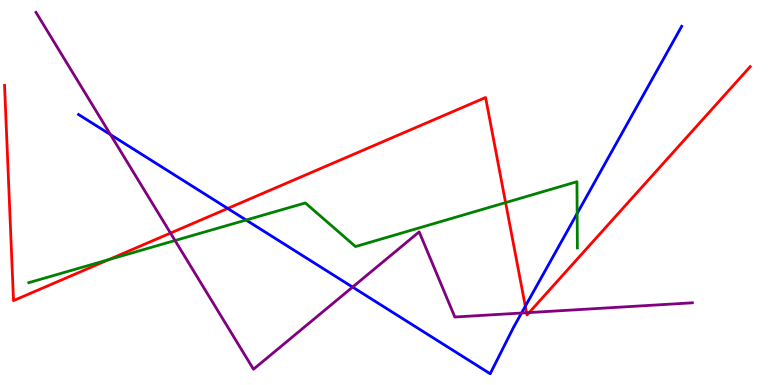[{'lines': ['blue', 'red'], 'intersections': [{'x': 2.94, 'y': 4.59}, {'x': 6.78, 'y': 2.05}]}, {'lines': ['green', 'red'], 'intersections': [{'x': 1.4, 'y': 3.26}, {'x': 6.52, 'y': 4.74}]}, {'lines': ['purple', 'red'], 'intersections': [{'x': 2.2, 'y': 3.95}, {'x': 6.79, 'y': 1.88}, {'x': 6.83, 'y': 1.88}]}, {'lines': ['blue', 'green'], 'intersections': [{'x': 3.18, 'y': 4.29}, {'x': 7.45, 'y': 4.46}]}, {'lines': ['blue', 'purple'], 'intersections': [{'x': 1.43, 'y': 6.5}, {'x': 4.55, 'y': 2.54}, {'x': 6.73, 'y': 1.87}]}, {'lines': ['green', 'purple'], 'intersections': [{'x': 2.26, 'y': 3.75}]}]